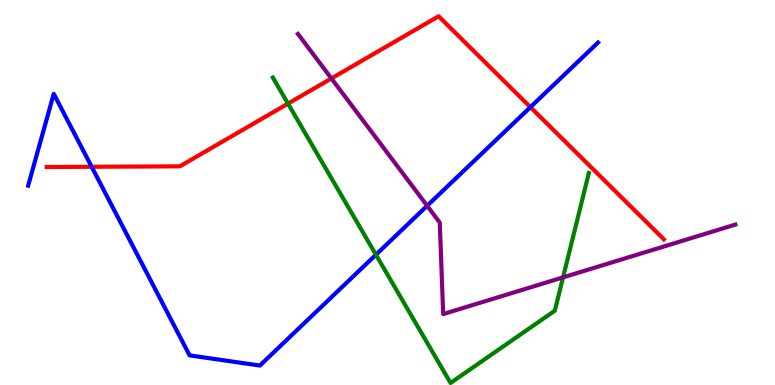[{'lines': ['blue', 'red'], 'intersections': [{'x': 1.18, 'y': 5.67}, {'x': 6.84, 'y': 7.22}]}, {'lines': ['green', 'red'], 'intersections': [{'x': 3.72, 'y': 7.31}]}, {'lines': ['purple', 'red'], 'intersections': [{'x': 4.28, 'y': 7.96}]}, {'lines': ['blue', 'green'], 'intersections': [{'x': 4.85, 'y': 3.38}]}, {'lines': ['blue', 'purple'], 'intersections': [{'x': 5.51, 'y': 4.65}]}, {'lines': ['green', 'purple'], 'intersections': [{'x': 7.27, 'y': 2.8}]}]